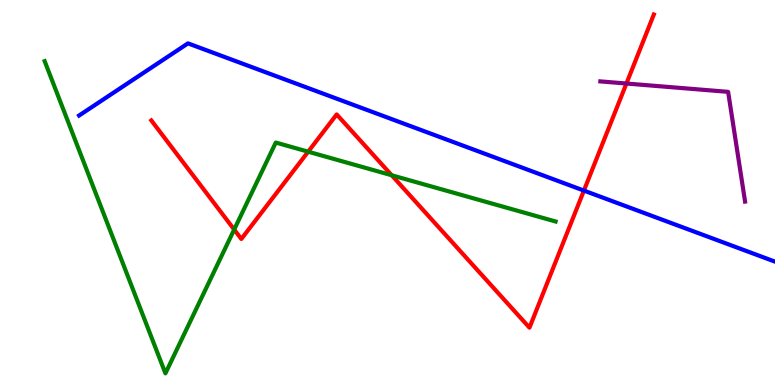[{'lines': ['blue', 'red'], 'intersections': [{'x': 7.53, 'y': 5.05}]}, {'lines': ['green', 'red'], 'intersections': [{'x': 3.02, 'y': 4.04}, {'x': 3.98, 'y': 6.06}, {'x': 5.05, 'y': 5.45}]}, {'lines': ['purple', 'red'], 'intersections': [{'x': 8.08, 'y': 7.83}]}, {'lines': ['blue', 'green'], 'intersections': []}, {'lines': ['blue', 'purple'], 'intersections': []}, {'lines': ['green', 'purple'], 'intersections': []}]